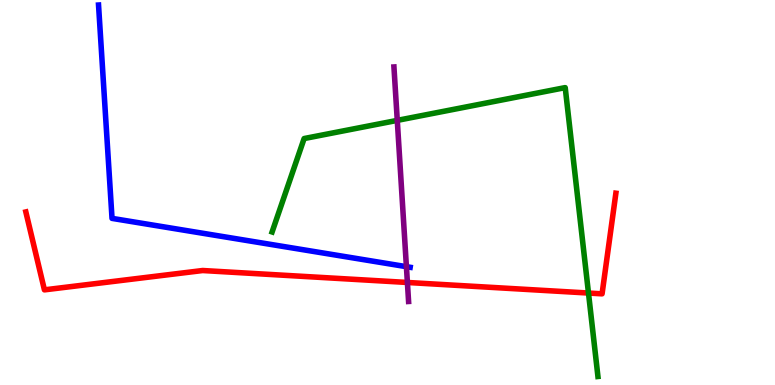[{'lines': ['blue', 'red'], 'intersections': []}, {'lines': ['green', 'red'], 'intersections': [{'x': 7.59, 'y': 2.39}]}, {'lines': ['purple', 'red'], 'intersections': [{'x': 5.26, 'y': 2.66}]}, {'lines': ['blue', 'green'], 'intersections': []}, {'lines': ['blue', 'purple'], 'intersections': [{'x': 5.24, 'y': 3.07}]}, {'lines': ['green', 'purple'], 'intersections': [{'x': 5.13, 'y': 6.87}]}]